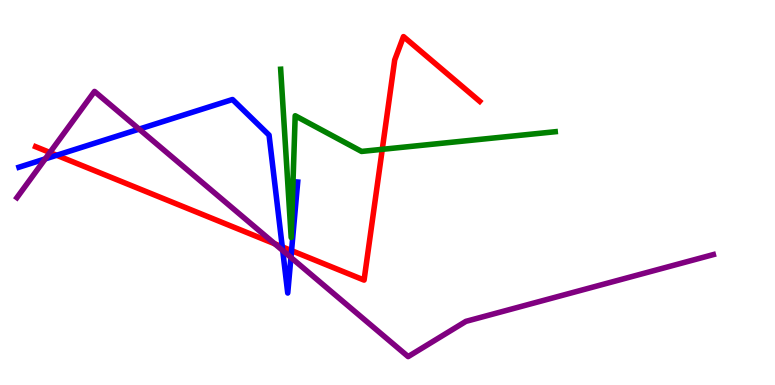[{'lines': ['blue', 'red'], 'intersections': [{'x': 0.732, 'y': 5.97}, {'x': 3.64, 'y': 3.59}, {'x': 3.76, 'y': 3.49}]}, {'lines': ['green', 'red'], 'intersections': [{'x': 4.93, 'y': 6.12}]}, {'lines': ['purple', 'red'], 'intersections': [{'x': 0.644, 'y': 6.04}, {'x': 3.55, 'y': 3.67}]}, {'lines': ['blue', 'green'], 'intersections': []}, {'lines': ['blue', 'purple'], 'intersections': [{'x': 0.583, 'y': 5.87}, {'x': 1.8, 'y': 6.65}, {'x': 3.65, 'y': 3.49}, {'x': 3.75, 'y': 3.31}]}, {'lines': ['green', 'purple'], 'intersections': []}]